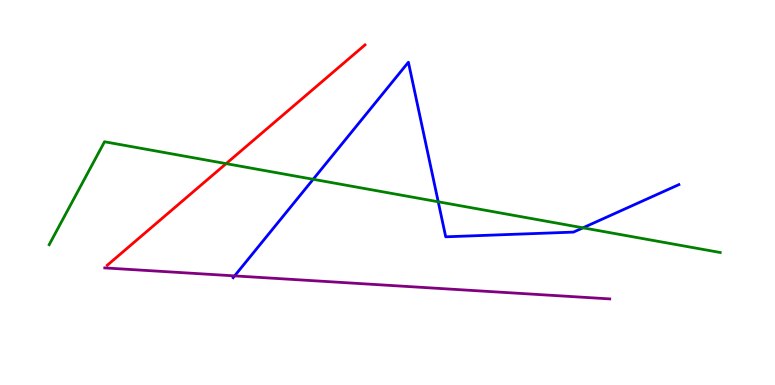[{'lines': ['blue', 'red'], 'intersections': []}, {'lines': ['green', 'red'], 'intersections': [{'x': 2.92, 'y': 5.75}]}, {'lines': ['purple', 'red'], 'intersections': []}, {'lines': ['blue', 'green'], 'intersections': [{'x': 4.04, 'y': 5.34}, {'x': 5.65, 'y': 4.76}, {'x': 7.52, 'y': 4.08}]}, {'lines': ['blue', 'purple'], 'intersections': [{'x': 3.03, 'y': 2.83}]}, {'lines': ['green', 'purple'], 'intersections': []}]